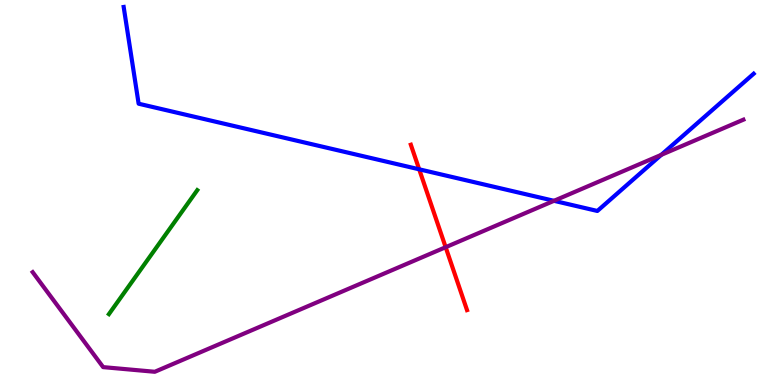[{'lines': ['blue', 'red'], 'intersections': [{'x': 5.41, 'y': 5.6}]}, {'lines': ['green', 'red'], 'intersections': []}, {'lines': ['purple', 'red'], 'intersections': [{'x': 5.75, 'y': 3.58}]}, {'lines': ['blue', 'green'], 'intersections': []}, {'lines': ['blue', 'purple'], 'intersections': [{'x': 7.15, 'y': 4.78}, {'x': 8.53, 'y': 5.98}]}, {'lines': ['green', 'purple'], 'intersections': []}]